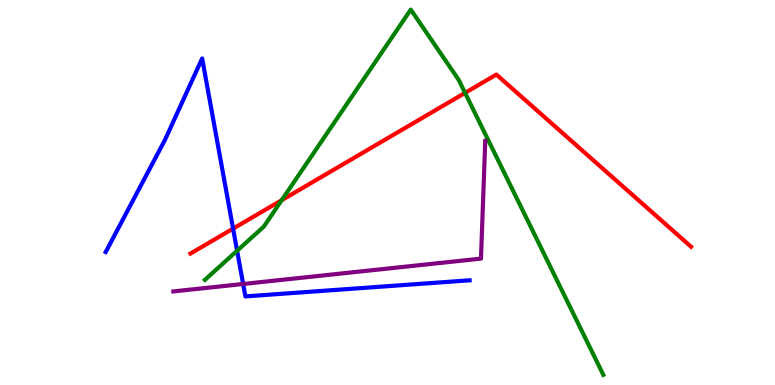[{'lines': ['blue', 'red'], 'intersections': [{'x': 3.01, 'y': 4.06}]}, {'lines': ['green', 'red'], 'intersections': [{'x': 3.63, 'y': 4.8}, {'x': 6.0, 'y': 7.59}]}, {'lines': ['purple', 'red'], 'intersections': []}, {'lines': ['blue', 'green'], 'intersections': [{'x': 3.06, 'y': 3.49}]}, {'lines': ['blue', 'purple'], 'intersections': [{'x': 3.14, 'y': 2.62}]}, {'lines': ['green', 'purple'], 'intersections': []}]